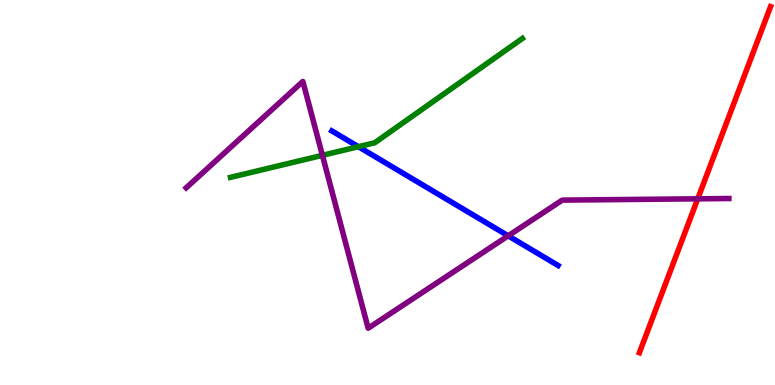[{'lines': ['blue', 'red'], 'intersections': []}, {'lines': ['green', 'red'], 'intersections': []}, {'lines': ['purple', 'red'], 'intersections': [{'x': 9.0, 'y': 4.84}]}, {'lines': ['blue', 'green'], 'intersections': [{'x': 4.62, 'y': 6.19}]}, {'lines': ['blue', 'purple'], 'intersections': [{'x': 6.56, 'y': 3.88}]}, {'lines': ['green', 'purple'], 'intersections': [{'x': 4.16, 'y': 5.97}]}]